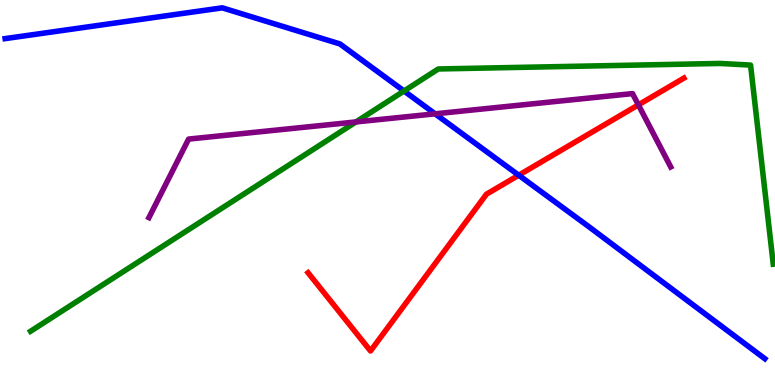[{'lines': ['blue', 'red'], 'intersections': [{'x': 6.69, 'y': 5.45}]}, {'lines': ['green', 'red'], 'intersections': []}, {'lines': ['purple', 'red'], 'intersections': [{'x': 8.24, 'y': 7.28}]}, {'lines': ['blue', 'green'], 'intersections': [{'x': 5.21, 'y': 7.64}]}, {'lines': ['blue', 'purple'], 'intersections': [{'x': 5.61, 'y': 7.04}]}, {'lines': ['green', 'purple'], 'intersections': [{'x': 4.59, 'y': 6.83}]}]